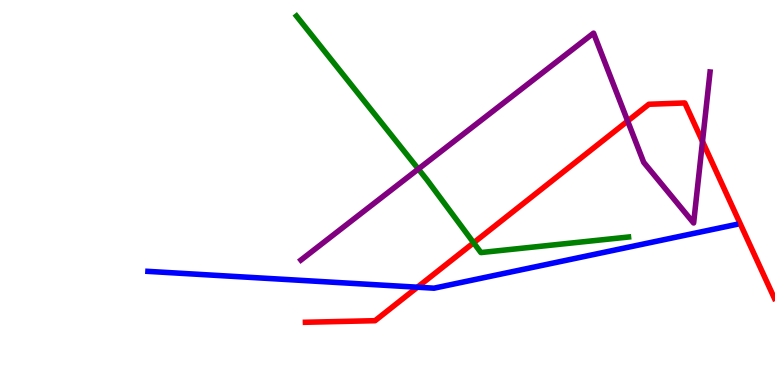[{'lines': ['blue', 'red'], 'intersections': [{'x': 5.39, 'y': 2.54}]}, {'lines': ['green', 'red'], 'intersections': [{'x': 6.11, 'y': 3.69}]}, {'lines': ['purple', 'red'], 'intersections': [{'x': 8.1, 'y': 6.86}, {'x': 9.06, 'y': 6.33}]}, {'lines': ['blue', 'green'], 'intersections': []}, {'lines': ['blue', 'purple'], 'intersections': []}, {'lines': ['green', 'purple'], 'intersections': [{'x': 5.4, 'y': 5.61}]}]